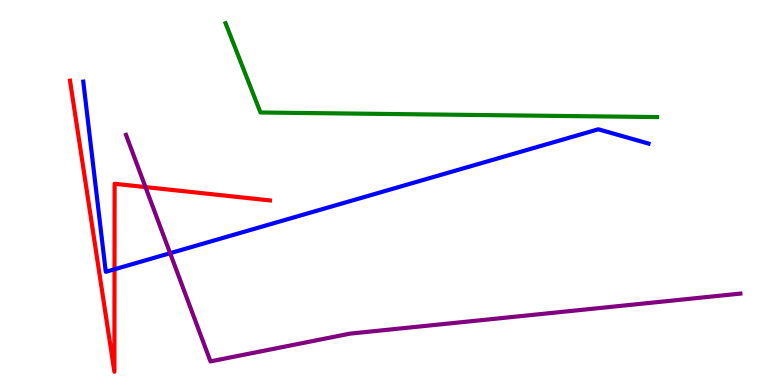[{'lines': ['blue', 'red'], 'intersections': [{'x': 1.48, 'y': 3.01}]}, {'lines': ['green', 'red'], 'intersections': []}, {'lines': ['purple', 'red'], 'intersections': [{'x': 1.88, 'y': 5.14}]}, {'lines': ['blue', 'green'], 'intersections': []}, {'lines': ['blue', 'purple'], 'intersections': [{'x': 2.2, 'y': 3.42}]}, {'lines': ['green', 'purple'], 'intersections': []}]